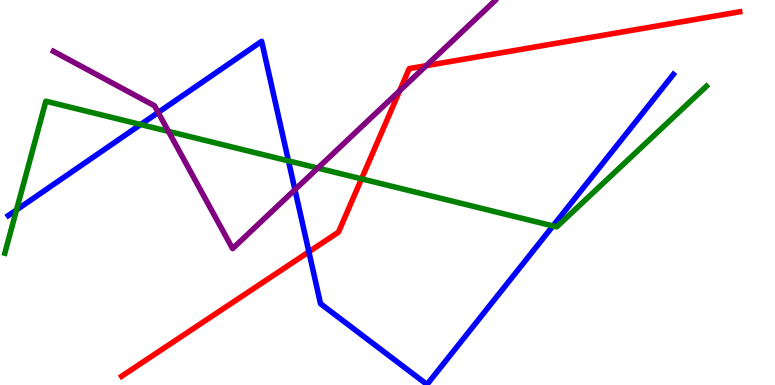[{'lines': ['blue', 'red'], 'intersections': [{'x': 3.99, 'y': 3.46}]}, {'lines': ['green', 'red'], 'intersections': [{'x': 4.66, 'y': 5.35}]}, {'lines': ['purple', 'red'], 'intersections': [{'x': 5.16, 'y': 7.64}, {'x': 5.5, 'y': 8.29}]}, {'lines': ['blue', 'green'], 'intersections': [{'x': 0.213, 'y': 4.55}, {'x': 1.82, 'y': 6.77}, {'x': 3.72, 'y': 5.82}, {'x': 7.14, 'y': 4.13}]}, {'lines': ['blue', 'purple'], 'intersections': [{'x': 2.04, 'y': 7.08}, {'x': 3.81, 'y': 5.07}]}, {'lines': ['green', 'purple'], 'intersections': [{'x': 2.17, 'y': 6.59}, {'x': 4.1, 'y': 5.63}]}]